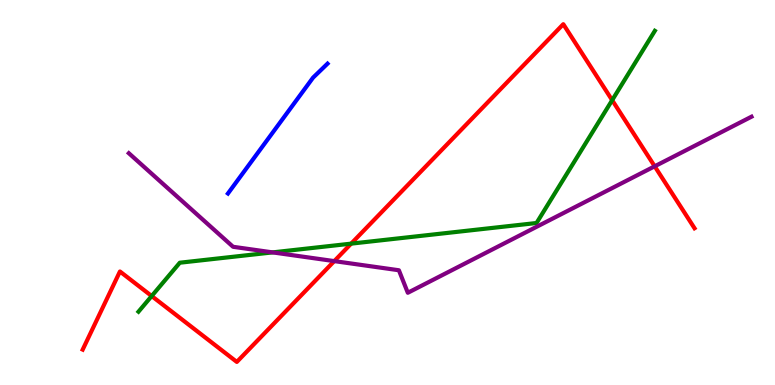[{'lines': ['blue', 'red'], 'intersections': []}, {'lines': ['green', 'red'], 'intersections': [{'x': 1.96, 'y': 2.31}, {'x': 4.53, 'y': 3.67}, {'x': 7.9, 'y': 7.4}]}, {'lines': ['purple', 'red'], 'intersections': [{'x': 4.31, 'y': 3.22}, {'x': 8.45, 'y': 5.68}]}, {'lines': ['blue', 'green'], 'intersections': []}, {'lines': ['blue', 'purple'], 'intersections': []}, {'lines': ['green', 'purple'], 'intersections': [{'x': 3.52, 'y': 3.44}]}]